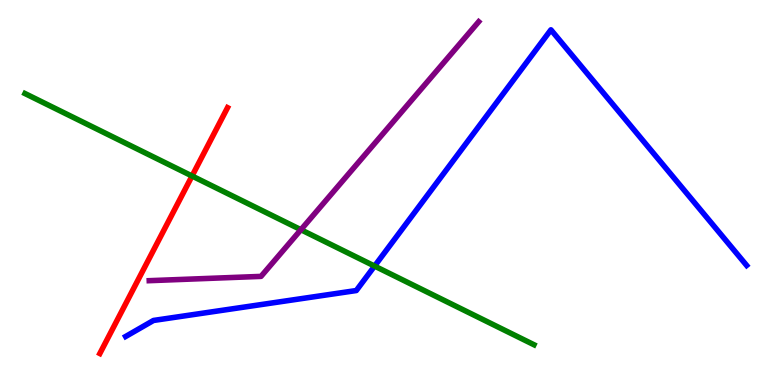[{'lines': ['blue', 'red'], 'intersections': []}, {'lines': ['green', 'red'], 'intersections': [{'x': 2.48, 'y': 5.43}]}, {'lines': ['purple', 'red'], 'intersections': []}, {'lines': ['blue', 'green'], 'intersections': [{'x': 4.83, 'y': 3.09}]}, {'lines': ['blue', 'purple'], 'intersections': []}, {'lines': ['green', 'purple'], 'intersections': [{'x': 3.88, 'y': 4.03}]}]